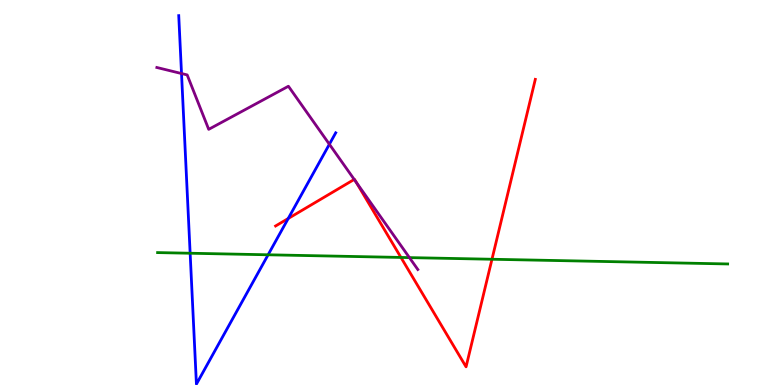[{'lines': ['blue', 'red'], 'intersections': [{'x': 3.72, 'y': 4.32}]}, {'lines': ['green', 'red'], 'intersections': [{'x': 5.17, 'y': 3.31}, {'x': 6.35, 'y': 3.27}]}, {'lines': ['purple', 'red'], 'intersections': [{'x': 4.57, 'y': 5.34}, {'x': 4.6, 'y': 5.26}]}, {'lines': ['blue', 'green'], 'intersections': [{'x': 2.45, 'y': 3.42}, {'x': 3.46, 'y': 3.38}]}, {'lines': ['blue', 'purple'], 'intersections': [{'x': 2.34, 'y': 8.09}, {'x': 4.25, 'y': 6.25}]}, {'lines': ['green', 'purple'], 'intersections': [{'x': 5.28, 'y': 3.31}]}]